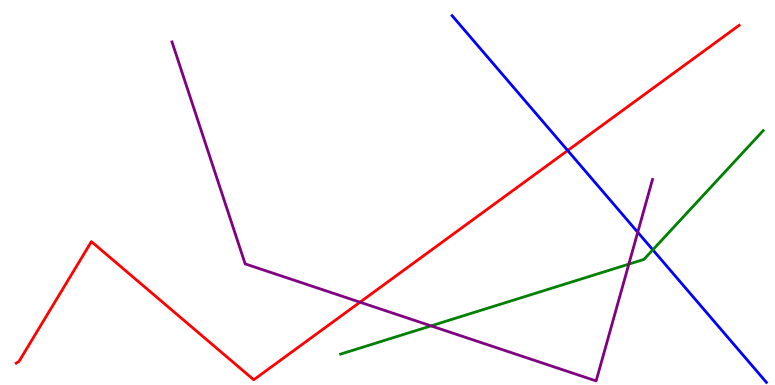[{'lines': ['blue', 'red'], 'intersections': [{'x': 7.32, 'y': 6.09}]}, {'lines': ['green', 'red'], 'intersections': []}, {'lines': ['purple', 'red'], 'intersections': [{'x': 4.65, 'y': 2.15}]}, {'lines': ['blue', 'green'], 'intersections': [{'x': 8.42, 'y': 3.51}]}, {'lines': ['blue', 'purple'], 'intersections': [{'x': 8.23, 'y': 3.97}]}, {'lines': ['green', 'purple'], 'intersections': [{'x': 5.56, 'y': 1.54}, {'x': 8.11, 'y': 3.14}]}]